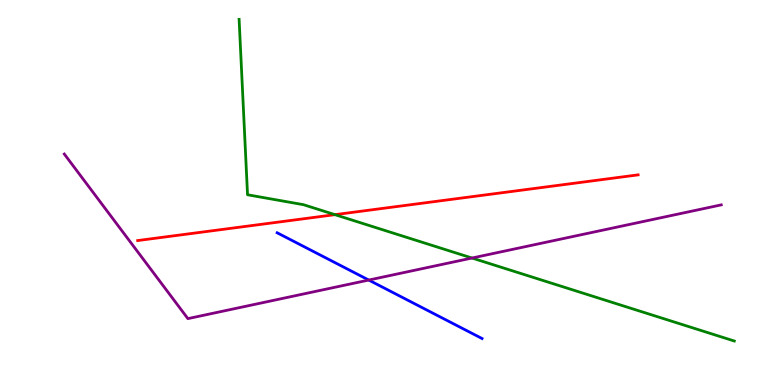[{'lines': ['blue', 'red'], 'intersections': []}, {'lines': ['green', 'red'], 'intersections': [{'x': 4.32, 'y': 4.42}]}, {'lines': ['purple', 'red'], 'intersections': []}, {'lines': ['blue', 'green'], 'intersections': []}, {'lines': ['blue', 'purple'], 'intersections': [{'x': 4.76, 'y': 2.73}]}, {'lines': ['green', 'purple'], 'intersections': [{'x': 6.09, 'y': 3.3}]}]